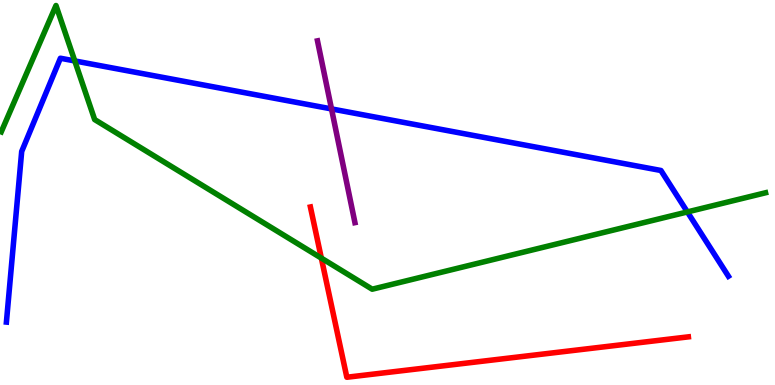[{'lines': ['blue', 'red'], 'intersections': []}, {'lines': ['green', 'red'], 'intersections': [{'x': 4.15, 'y': 3.3}]}, {'lines': ['purple', 'red'], 'intersections': []}, {'lines': ['blue', 'green'], 'intersections': [{'x': 0.965, 'y': 8.42}, {'x': 8.87, 'y': 4.5}]}, {'lines': ['blue', 'purple'], 'intersections': [{'x': 4.28, 'y': 7.17}]}, {'lines': ['green', 'purple'], 'intersections': []}]